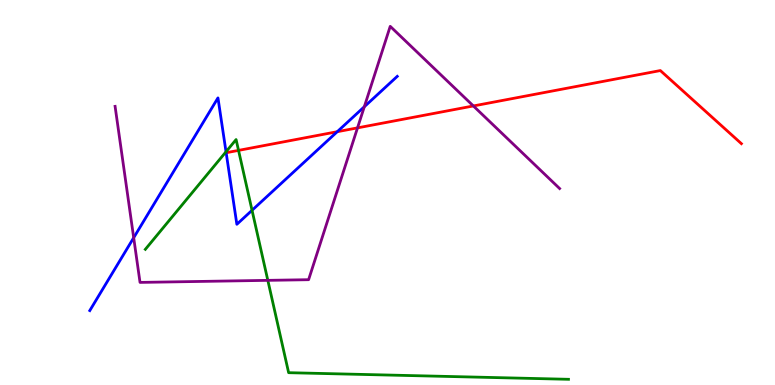[{'lines': ['blue', 'red'], 'intersections': [{'x': 4.35, 'y': 6.58}]}, {'lines': ['green', 'red'], 'intersections': [{'x': 3.08, 'y': 6.09}]}, {'lines': ['purple', 'red'], 'intersections': [{'x': 4.61, 'y': 6.68}, {'x': 6.11, 'y': 7.25}]}, {'lines': ['blue', 'green'], 'intersections': [{'x': 2.92, 'y': 6.06}, {'x': 3.25, 'y': 4.54}]}, {'lines': ['blue', 'purple'], 'intersections': [{'x': 1.73, 'y': 3.83}, {'x': 4.7, 'y': 7.23}]}, {'lines': ['green', 'purple'], 'intersections': [{'x': 3.46, 'y': 2.72}]}]